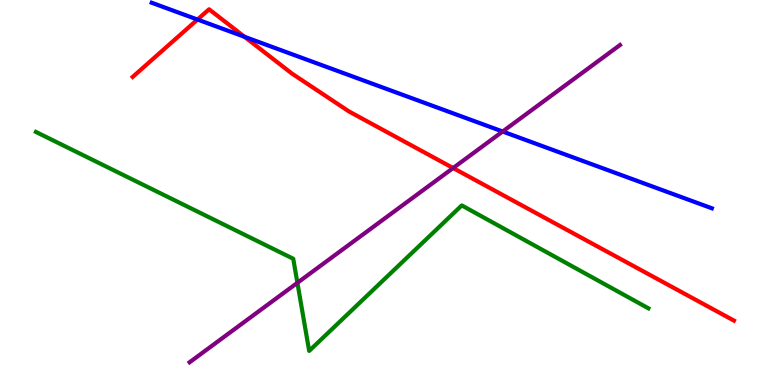[{'lines': ['blue', 'red'], 'intersections': [{'x': 2.55, 'y': 9.49}, {'x': 3.16, 'y': 9.04}]}, {'lines': ['green', 'red'], 'intersections': []}, {'lines': ['purple', 'red'], 'intersections': [{'x': 5.85, 'y': 5.64}]}, {'lines': ['blue', 'green'], 'intersections': []}, {'lines': ['blue', 'purple'], 'intersections': [{'x': 6.49, 'y': 6.58}]}, {'lines': ['green', 'purple'], 'intersections': [{'x': 3.84, 'y': 2.65}]}]